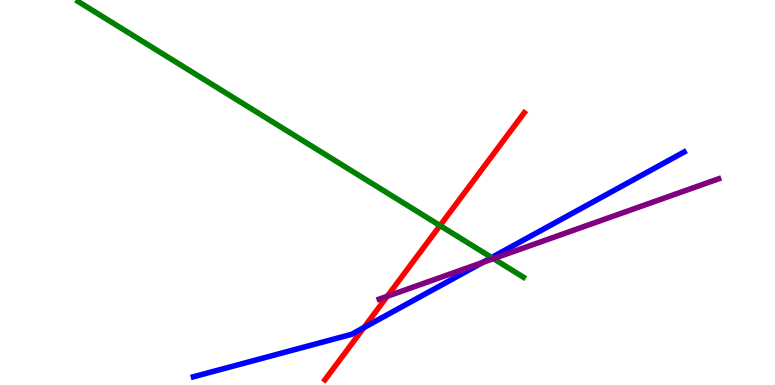[{'lines': ['blue', 'red'], 'intersections': [{'x': 4.7, 'y': 1.49}]}, {'lines': ['green', 'red'], 'intersections': [{'x': 5.68, 'y': 4.14}]}, {'lines': ['purple', 'red'], 'intersections': [{'x': 5.0, 'y': 2.3}]}, {'lines': ['blue', 'green'], 'intersections': [{'x': 6.34, 'y': 3.31}]}, {'lines': ['blue', 'purple'], 'intersections': [{'x': 6.23, 'y': 3.18}]}, {'lines': ['green', 'purple'], 'intersections': [{'x': 6.37, 'y': 3.28}]}]